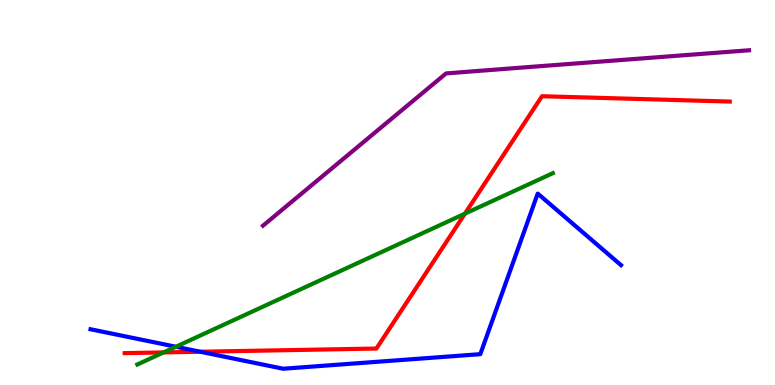[{'lines': ['blue', 'red'], 'intersections': [{'x': 2.58, 'y': 0.864}]}, {'lines': ['green', 'red'], 'intersections': [{'x': 2.11, 'y': 0.846}, {'x': 6.0, 'y': 4.45}]}, {'lines': ['purple', 'red'], 'intersections': []}, {'lines': ['blue', 'green'], 'intersections': [{'x': 2.27, 'y': 0.994}]}, {'lines': ['blue', 'purple'], 'intersections': []}, {'lines': ['green', 'purple'], 'intersections': []}]